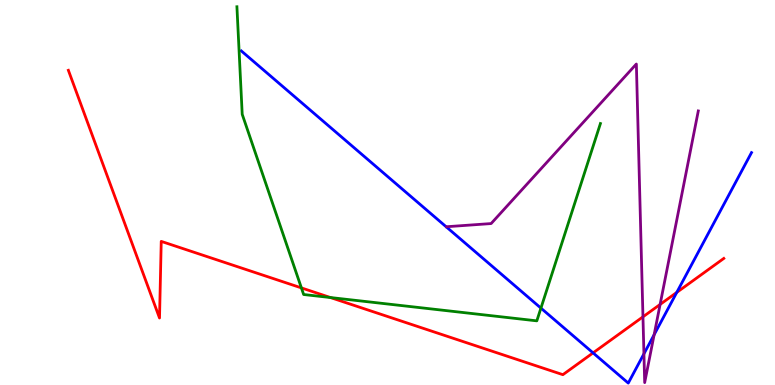[{'lines': ['blue', 'red'], 'intersections': [{'x': 7.65, 'y': 0.835}, {'x': 8.73, 'y': 2.4}]}, {'lines': ['green', 'red'], 'intersections': [{'x': 3.89, 'y': 2.52}, {'x': 4.26, 'y': 2.27}]}, {'lines': ['purple', 'red'], 'intersections': [{'x': 8.3, 'y': 1.77}, {'x': 8.52, 'y': 2.09}]}, {'lines': ['blue', 'green'], 'intersections': [{'x': 6.98, 'y': 2.0}]}, {'lines': ['blue', 'purple'], 'intersections': [{'x': 8.31, 'y': 0.81}, {'x': 8.44, 'y': 1.31}]}, {'lines': ['green', 'purple'], 'intersections': []}]